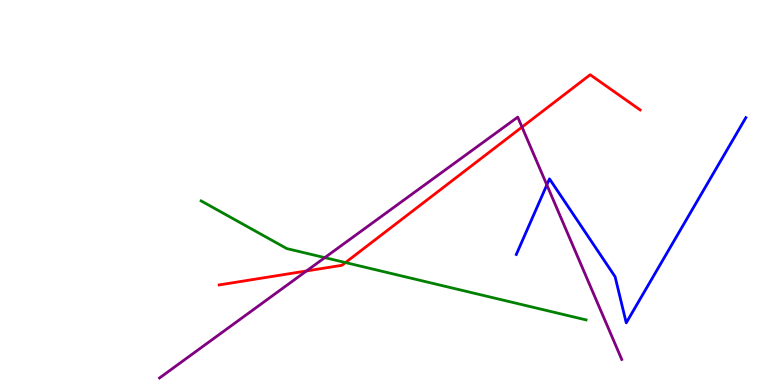[{'lines': ['blue', 'red'], 'intersections': []}, {'lines': ['green', 'red'], 'intersections': [{'x': 4.46, 'y': 3.18}]}, {'lines': ['purple', 'red'], 'intersections': [{'x': 3.95, 'y': 2.96}, {'x': 6.74, 'y': 6.7}]}, {'lines': ['blue', 'green'], 'intersections': []}, {'lines': ['blue', 'purple'], 'intersections': [{'x': 7.06, 'y': 5.2}]}, {'lines': ['green', 'purple'], 'intersections': [{'x': 4.19, 'y': 3.31}]}]